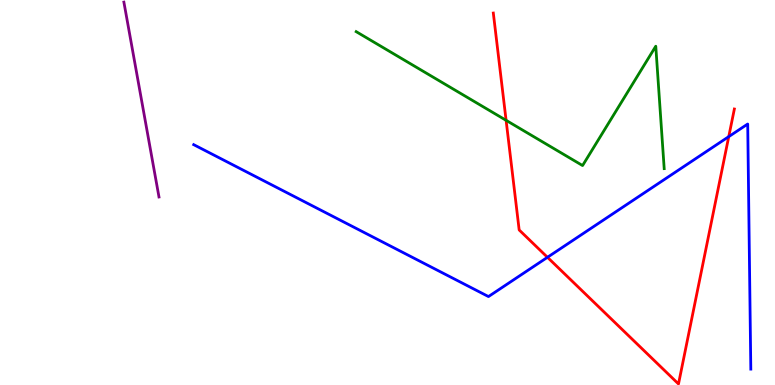[{'lines': ['blue', 'red'], 'intersections': [{'x': 7.06, 'y': 3.32}, {'x': 9.4, 'y': 6.45}]}, {'lines': ['green', 'red'], 'intersections': [{'x': 6.53, 'y': 6.87}]}, {'lines': ['purple', 'red'], 'intersections': []}, {'lines': ['blue', 'green'], 'intersections': []}, {'lines': ['blue', 'purple'], 'intersections': []}, {'lines': ['green', 'purple'], 'intersections': []}]